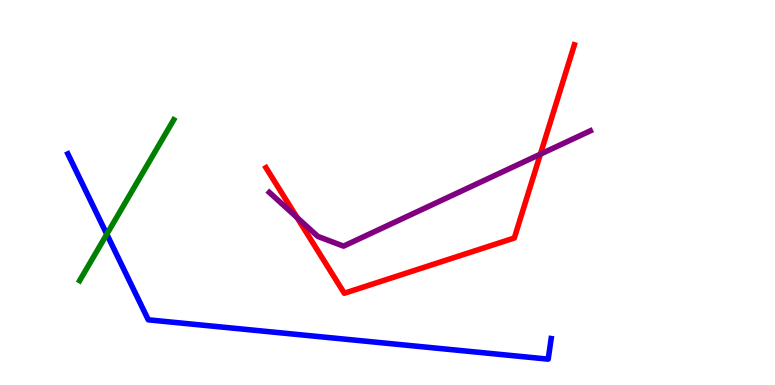[{'lines': ['blue', 'red'], 'intersections': []}, {'lines': ['green', 'red'], 'intersections': []}, {'lines': ['purple', 'red'], 'intersections': [{'x': 3.83, 'y': 4.35}, {'x': 6.97, 'y': 6.0}]}, {'lines': ['blue', 'green'], 'intersections': [{'x': 1.38, 'y': 3.92}]}, {'lines': ['blue', 'purple'], 'intersections': []}, {'lines': ['green', 'purple'], 'intersections': []}]